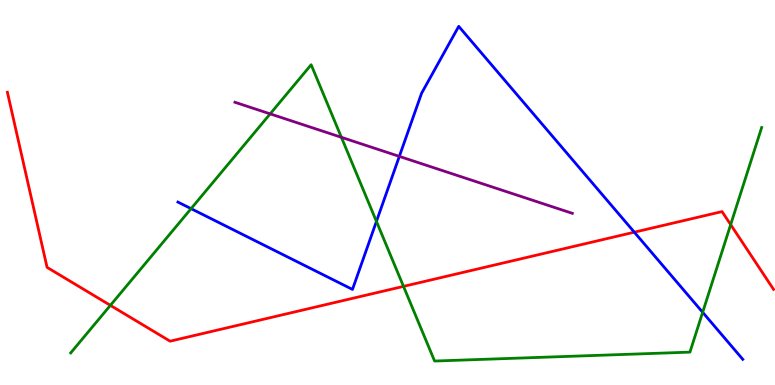[{'lines': ['blue', 'red'], 'intersections': [{'x': 8.18, 'y': 3.97}]}, {'lines': ['green', 'red'], 'intersections': [{'x': 1.42, 'y': 2.07}, {'x': 5.21, 'y': 2.56}, {'x': 9.43, 'y': 4.17}]}, {'lines': ['purple', 'red'], 'intersections': []}, {'lines': ['blue', 'green'], 'intersections': [{'x': 2.47, 'y': 4.58}, {'x': 4.86, 'y': 4.25}, {'x': 9.07, 'y': 1.89}]}, {'lines': ['blue', 'purple'], 'intersections': [{'x': 5.15, 'y': 5.94}]}, {'lines': ['green', 'purple'], 'intersections': [{'x': 3.49, 'y': 7.04}, {'x': 4.41, 'y': 6.43}]}]